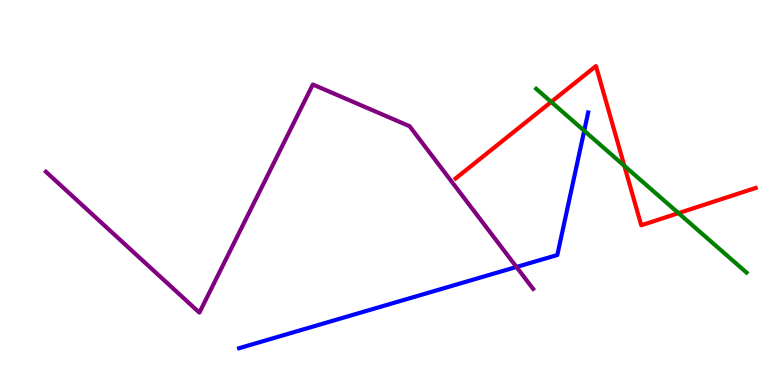[{'lines': ['blue', 'red'], 'intersections': []}, {'lines': ['green', 'red'], 'intersections': [{'x': 7.11, 'y': 7.35}, {'x': 8.06, 'y': 5.69}, {'x': 8.75, 'y': 4.46}]}, {'lines': ['purple', 'red'], 'intersections': []}, {'lines': ['blue', 'green'], 'intersections': [{'x': 7.54, 'y': 6.6}]}, {'lines': ['blue', 'purple'], 'intersections': [{'x': 6.66, 'y': 3.07}]}, {'lines': ['green', 'purple'], 'intersections': []}]